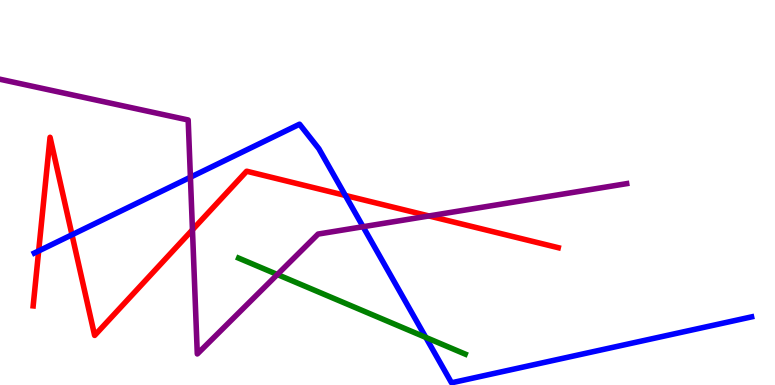[{'lines': ['blue', 'red'], 'intersections': [{'x': 0.499, 'y': 3.48}, {'x': 0.929, 'y': 3.9}, {'x': 4.46, 'y': 4.92}]}, {'lines': ['green', 'red'], 'intersections': []}, {'lines': ['purple', 'red'], 'intersections': [{'x': 2.48, 'y': 4.03}, {'x': 5.53, 'y': 4.39}]}, {'lines': ['blue', 'green'], 'intersections': [{'x': 5.49, 'y': 1.24}]}, {'lines': ['blue', 'purple'], 'intersections': [{'x': 2.46, 'y': 5.4}, {'x': 4.68, 'y': 4.11}]}, {'lines': ['green', 'purple'], 'intersections': [{'x': 3.58, 'y': 2.87}]}]